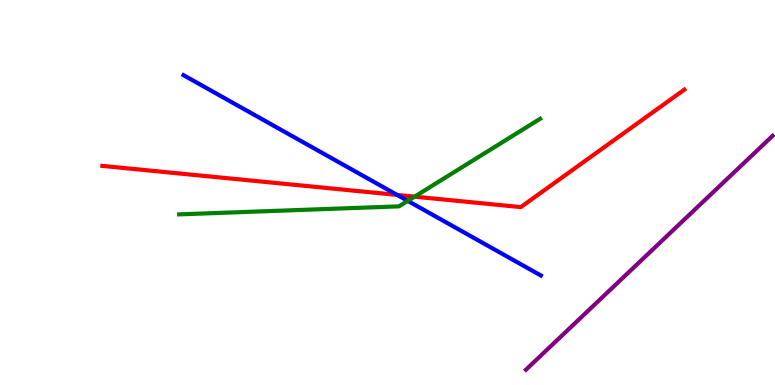[{'lines': ['blue', 'red'], 'intersections': [{'x': 5.12, 'y': 4.94}]}, {'lines': ['green', 'red'], 'intersections': [{'x': 5.35, 'y': 4.89}]}, {'lines': ['purple', 'red'], 'intersections': []}, {'lines': ['blue', 'green'], 'intersections': [{'x': 5.26, 'y': 4.78}]}, {'lines': ['blue', 'purple'], 'intersections': []}, {'lines': ['green', 'purple'], 'intersections': []}]